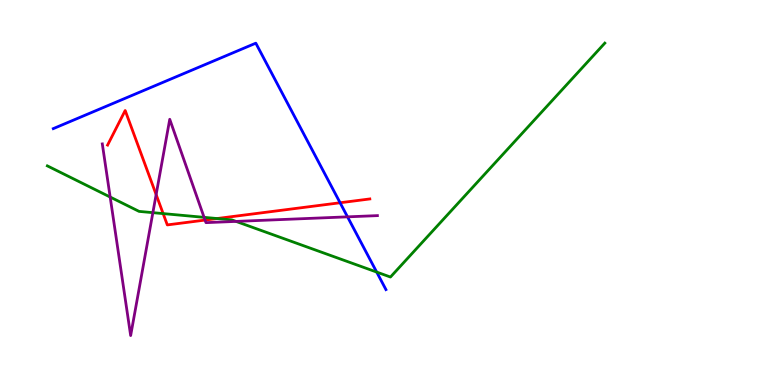[{'lines': ['blue', 'red'], 'intersections': [{'x': 4.39, 'y': 4.73}]}, {'lines': ['green', 'red'], 'intersections': [{'x': 2.11, 'y': 4.45}, {'x': 2.8, 'y': 4.32}]}, {'lines': ['purple', 'red'], 'intersections': [{'x': 2.01, 'y': 4.95}, {'x': 2.65, 'y': 4.28}]}, {'lines': ['blue', 'green'], 'intersections': [{'x': 4.86, 'y': 2.93}]}, {'lines': ['blue', 'purple'], 'intersections': [{'x': 4.48, 'y': 4.37}]}, {'lines': ['green', 'purple'], 'intersections': [{'x': 1.42, 'y': 4.88}, {'x': 1.97, 'y': 4.48}, {'x': 2.63, 'y': 4.35}, {'x': 3.05, 'y': 4.25}]}]